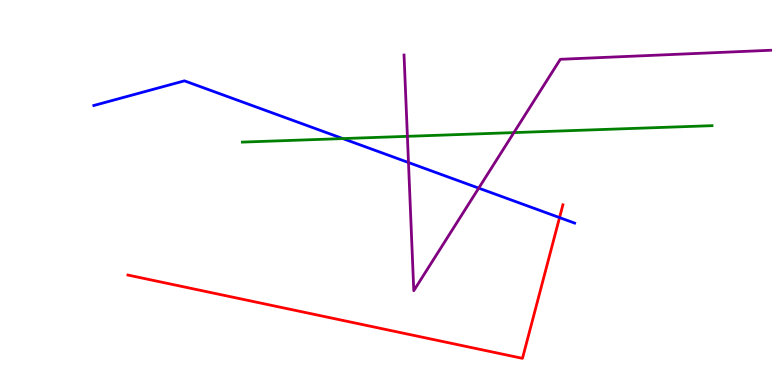[{'lines': ['blue', 'red'], 'intersections': [{'x': 7.22, 'y': 4.35}]}, {'lines': ['green', 'red'], 'intersections': []}, {'lines': ['purple', 'red'], 'intersections': []}, {'lines': ['blue', 'green'], 'intersections': [{'x': 4.42, 'y': 6.4}]}, {'lines': ['blue', 'purple'], 'intersections': [{'x': 5.27, 'y': 5.78}, {'x': 6.18, 'y': 5.11}]}, {'lines': ['green', 'purple'], 'intersections': [{'x': 5.26, 'y': 6.46}, {'x': 6.63, 'y': 6.56}]}]